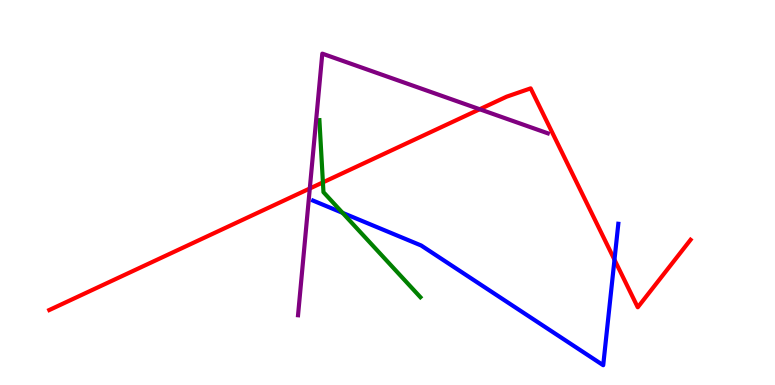[{'lines': ['blue', 'red'], 'intersections': [{'x': 7.93, 'y': 3.25}]}, {'lines': ['green', 'red'], 'intersections': [{'x': 4.17, 'y': 5.26}]}, {'lines': ['purple', 'red'], 'intersections': [{'x': 4.0, 'y': 5.1}, {'x': 6.19, 'y': 7.16}]}, {'lines': ['blue', 'green'], 'intersections': [{'x': 4.42, 'y': 4.47}]}, {'lines': ['blue', 'purple'], 'intersections': []}, {'lines': ['green', 'purple'], 'intersections': []}]